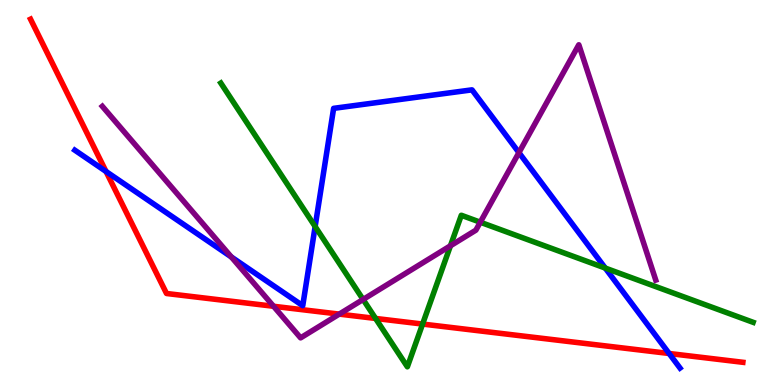[{'lines': ['blue', 'red'], 'intersections': [{'x': 1.37, 'y': 5.55}, {'x': 8.63, 'y': 0.818}]}, {'lines': ['green', 'red'], 'intersections': [{'x': 4.85, 'y': 1.73}, {'x': 5.45, 'y': 1.58}]}, {'lines': ['purple', 'red'], 'intersections': [{'x': 3.53, 'y': 2.04}, {'x': 4.38, 'y': 1.84}]}, {'lines': ['blue', 'green'], 'intersections': [{'x': 4.07, 'y': 4.12}, {'x': 7.81, 'y': 3.04}]}, {'lines': ['blue', 'purple'], 'intersections': [{'x': 2.98, 'y': 3.33}, {'x': 6.7, 'y': 6.04}]}, {'lines': ['green', 'purple'], 'intersections': [{'x': 4.69, 'y': 2.22}, {'x': 5.81, 'y': 3.62}, {'x': 6.2, 'y': 4.23}]}]